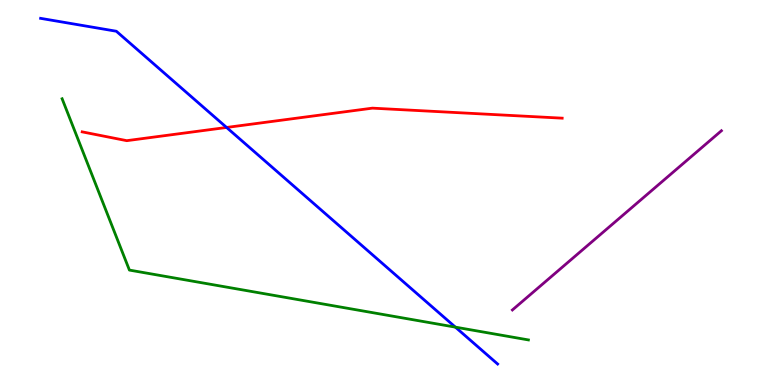[{'lines': ['blue', 'red'], 'intersections': [{'x': 2.92, 'y': 6.69}]}, {'lines': ['green', 'red'], 'intersections': []}, {'lines': ['purple', 'red'], 'intersections': []}, {'lines': ['blue', 'green'], 'intersections': [{'x': 5.88, 'y': 1.5}]}, {'lines': ['blue', 'purple'], 'intersections': []}, {'lines': ['green', 'purple'], 'intersections': []}]